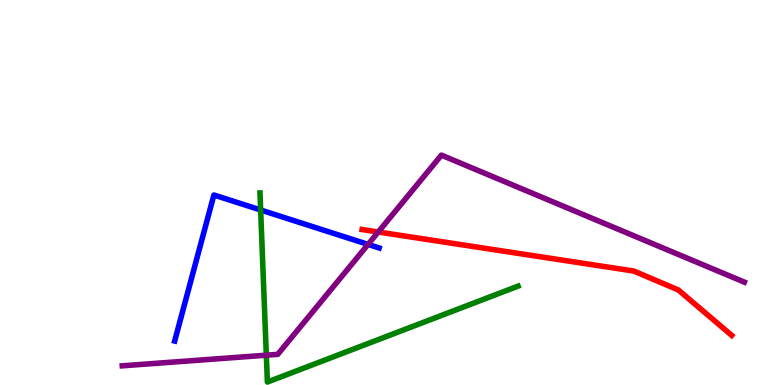[{'lines': ['blue', 'red'], 'intersections': []}, {'lines': ['green', 'red'], 'intersections': []}, {'lines': ['purple', 'red'], 'intersections': [{'x': 4.88, 'y': 3.97}]}, {'lines': ['blue', 'green'], 'intersections': [{'x': 3.36, 'y': 4.55}]}, {'lines': ['blue', 'purple'], 'intersections': [{'x': 4.75, 'y': 3.65}]}, {'lines': ['green', 'purple'], 'intersections': [{'x': 3.44, 'y': 0.774}]}]